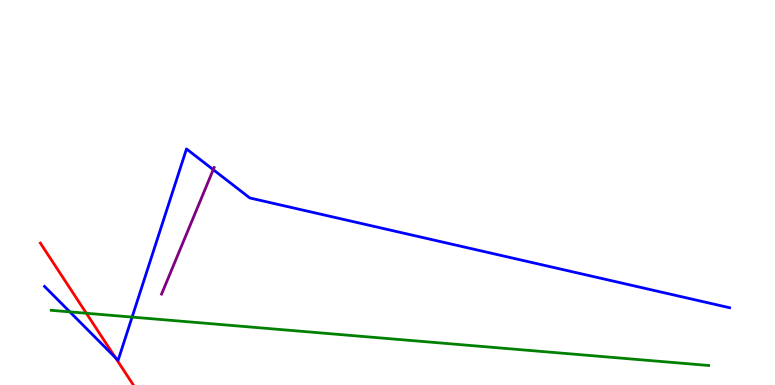[{'lines': ['blue', 'red'], 'intersections': [{'x': 1.49, 'y': 0.709}]}, {'lines': ['green', 'red'], 'intersections': [{'x': 1.11, 'y': 1.86}]}, {'lines': ['purple', 'red'], 'intersections': []}, {'lines': ['blue', 'green'], 'intersections': [{'x': 0.901, 'y': 1.9}, {'x': 1.7, 'y': 1.76}]}, {'lines': ['blue', 'purple'], 'intersections': [{'x': 2.75, 'y': 5.59}]}, {'lines': ['green', 'purple'], 'intersections': []}]